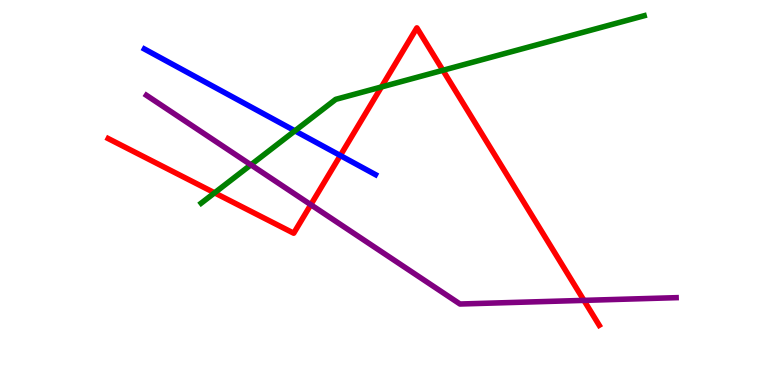[{'lines': ['blue', 'red'], 'intersections': [{'x': 4.39, 'y': 5.96}]}, {'lines': ['green', 'red'], 'intersections': [{'x': 2.77, 'y': 4.99}, {'x': 4.92, 'y': 7.74}, {'x': 5.71, 'y': 8.17}]}, {'lines': ['purple', 'red'], 'intersections': [{'x': 4.01, 'y': 4.68}, {'x': 7.53, 'y': 2.2}]}, {'lines': ['blue', 'green'], 'intersections': [{'x': 3.81, 'y': 6.6}]}, {'lines': ['blue', 'purple'], 'intersections': []}, {'lines': ['green', 'purple'], 'intersections': [{'x': 3.24, 'y': 5.72}]}]